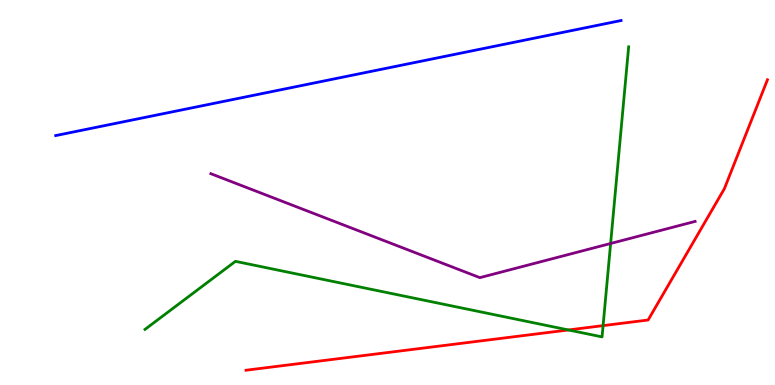[{'lines': ['blue', 'red'], 'intersections': []}, {'lines': ['green', 'red'], 'intersections': [{'x': 7.33, 'y': 1.43}, {'x': 7.78, 'y': 1.54}]}, {'lines': ['purple', 'red'], 'intersections': []}, {'lines': ['blue', 'green'], 'intersections': []}, {'lines': ['blue', 'purple'], 'intersections': []}, {'lines': ['green', 'purple'], 'intersections': [{'x': 7.88, 'y': 3.68}]}]